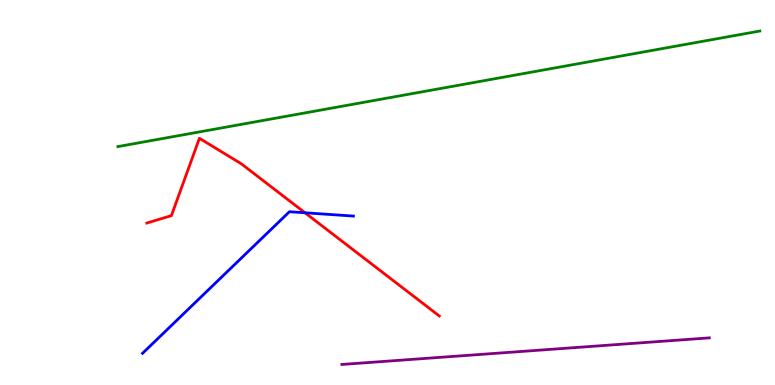[{'lines': ['blue', 'red'], 'intersections': [{'x': 3.94, 'y': 4.47}]}, {'lines': ['green', 'red'], 'intersections': []}, {'lines': ['purple', 'red'], 'intersections': []}, {'lines': ['blue', 'green'], 'intersections': []}, {'lines': ['blue', 'purple'], 'intersections': []}, {'lines': ['green', 'purple'], 'intersections': []}]